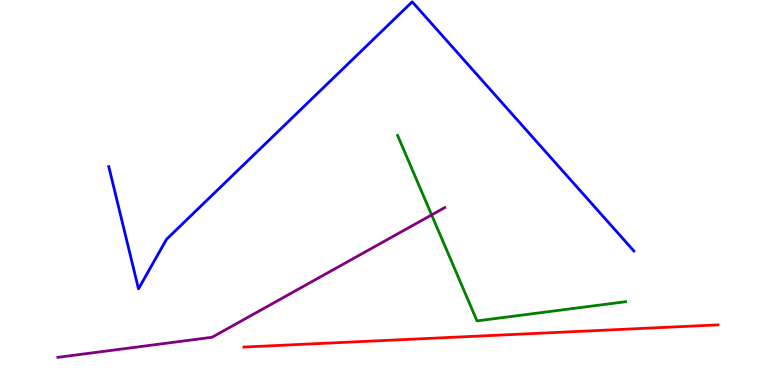[{'lines': ['blue', 'red'], 'intersections': []}, {'lines': ['green', 'red'], 'intersections': []}, {'lines': ['purple', 'red'], 'intersections': []}, {'lines': ['blue', 'green'], 'intersections': []}, {'lines': ['blue', 'purple'], 'intersections': []}, {'lines': ['green', 'purple'], 'intersections': [{'x': 5.57, 'y': 4.42}]}]